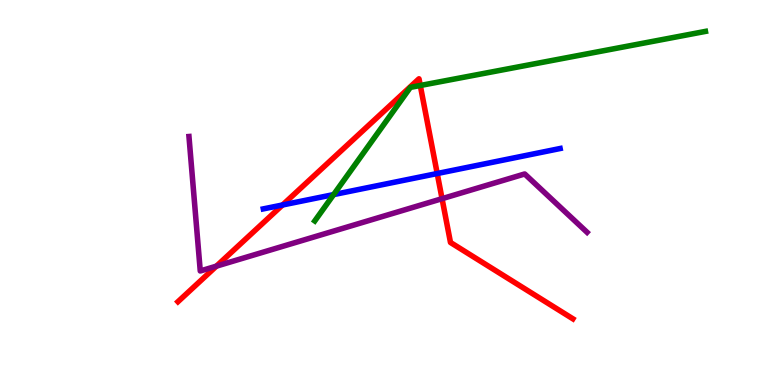[{'lines': ['blue', 'red'], 'intersections': [{'x': 3.65, 'y': 4.68}, {'x': 5.64, 'y': 5.49}]}, {'lines': ['green', 'red'], 'intersections': [{'x': 5.42, 'y': 7.78}]}, {'lines': ['purple', 'red'], 'intersections': [{'x': 2.79, 'y': 3.09}, {'x': 5.7, 'y': 4.84}]}, {'lines': ['blue', 'green'], 'intersections': [{'x': 4.3, 'y': 4.95}]}, {'lines': ['blue', 'purple'], 'intersections': []}, {'lines': ['green', 'purple'], 'intersections': []}]